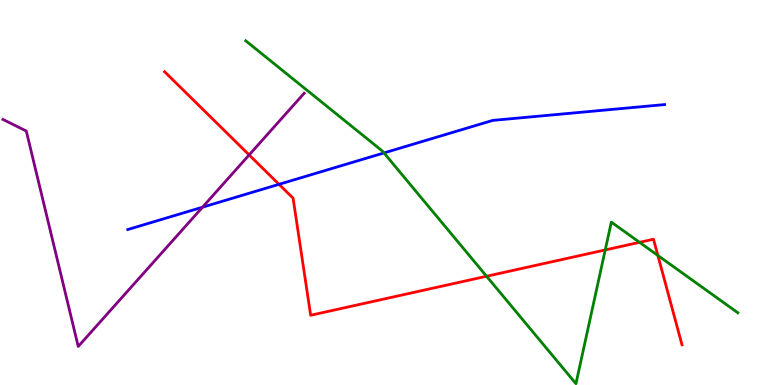[{'lines': ['blue', 'red'], 'intersections': [{'x': 3.6, 'y': 5.21}]}, {'lines': ['green', 'red'], 'intersections': [{'x': 6.28, 'y': 2.82}, {'x': 7.81, 'y': 3.51}, {'x': 8.25, 'y': 3.71}, {'x': 8.49, 'y': 3.36}]}, {'lines': ['purple', 'red'], 'intersections': [{'x': 3.21, 'y': 5.98}]}, {'lines': ['blue', 'green'], 'intersections': [{'x': 4.95, 'y': 6.03}]}, {'lines': ['blue', 'purple'], 'intersections': [{'x': 2.61, 'y': 4.62}]}, {'lines': ['green', 'purple'], 'intersections': []}]